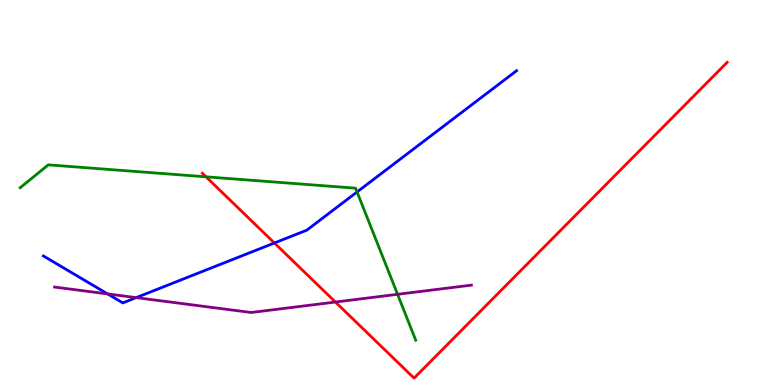[{'lines': ['blue', 'red'], 'intersections': [{'x': 3.54, 'y': 3.69}]}, {'lines': ['green', 'red'], 'intersections': [{'x': 2.66, 'y': 5.41}]}, {'lines': ['purple', 'red'], 'intersections': [{'x': 4.33, 'y': 2.16}]}, {'lines': ['blue', 'green'], 'intersections': [{'x': 4.61, 'y': 5.01}]}, {'lines': ['blue', 'purple'], 'intersections': [{'x': 1.39, 'y': 2.37}, {'x': 1.76, 'y': 2.27}]}, {'lines': ['green', 'purple'], 'intersections': [{'x': 5.13, 'y': 2.36}]}]